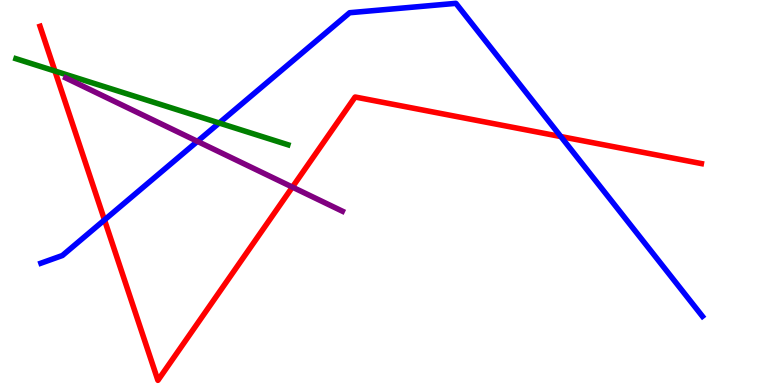[{'lines': ['blue', 'red'], 'intersections': [{'x': 1.35, 'y': 4.29}, {'x': 7.24, 'y': 6.45}]}, {'lines': ['green', 'red'], 'intersections': [{'x': 0.709, 'y': 8.16}]}, {'lines': ['purple', 'red'], 'intersections': [{'x': 3.77, 'y': 5.14}]}, {'lines': ['blue', 'green'], 'intersections': [{'x': 2.83, 'y': 6.81}]}, {'lines': ['blue', 'purple'], 'intersections': [{'x': 2.55, 'y': 6.33}]}, {'lines': ['green', 'purple'], 'intersections': []}]